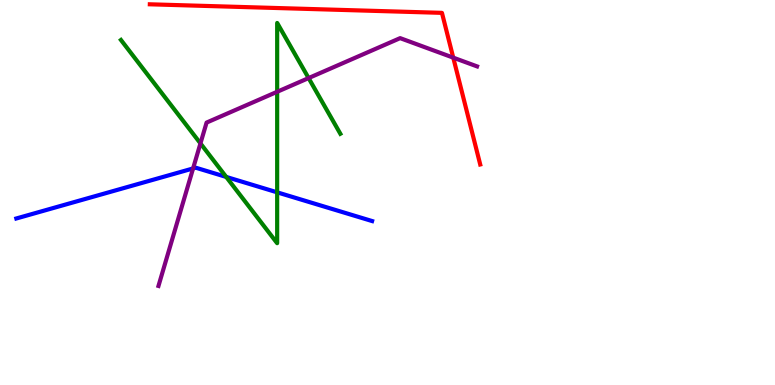[{'lines': ['blue', 'red'], 'intersections': []}, {'lines': ['green', 'red'], 'intersections': []}, {'lines': ['purple', 'red'], 'intersections': [{'x': 5.85, 'y': 8.5}]}, {'lines': ['blue', 'green'], 'intersections': [{'x': 2.92, 'y': 5.4}, {'x': 3.58, 'y': 5.0}]}, {'lines': ['blue', 'purple'], 'intersections': [{'x': 2.49, 'y': 5.62}]}, {'lines': ['green', 'purple'], 'intersections': [{'x': 2.59, 'y': 6.28}, {'x': 3.58, 'y': 7.62}, {'x': 3.98, 'y': 7.97}]}]